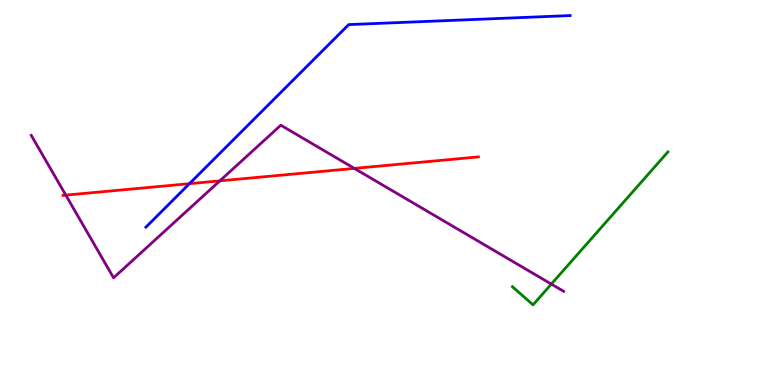[{'lines': ['blue', 'red'], 'intersections': [{'x': 2.44, 'y': 5.23}]}, {'lines': ['green', 'red'], 'intersections': []}, {'lines': ['purple', 'red'], 'intersections': [{'x': 0.849, 'y': 4.93}, {'x': 2.84, 'y': 5.3}, {'x': 4.57, 'y': 5.63}]}, {'lines': ['blue', 'green'], 'intersections': []}, {'lines': ['blue', 'purple'], 'intersections': []}, {'lines': ['green', 'purple'], 'intersections': [{'x': 7.11, 'y': 2.62}]}]